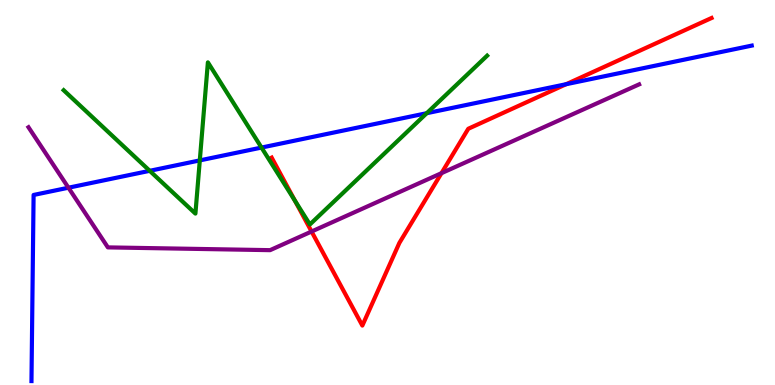[{'lines': ['blue', 'red'], 'intersections': [{'x': 7.3, 'y': 7.81}]}, {'lines': ['green', 'red'], 'intersections': [{'x': 3.81, 'y': 4.79}]}, {'lines': ['purple', 'red'], 'intersections': [{'x': 4.02, 'y': 3.99}, {'x': 5.7, 'y': 5.5}]}, {'lines': ['blue', 'green'], 'intersections': [{'x': 1.93, 'y': 5.56}, {'x': 2.58, 'y': 5.83}, {'x': 3.37, 'y': 6.17}, {'x': 5.51, 'y': 7.06}]}, {'lines': ['blue', 'purple'], 'intersections': [{'x': 0.883, 'y': 5.12}]}, {'lines': ['green', 'purple'], 'intersections': []}]